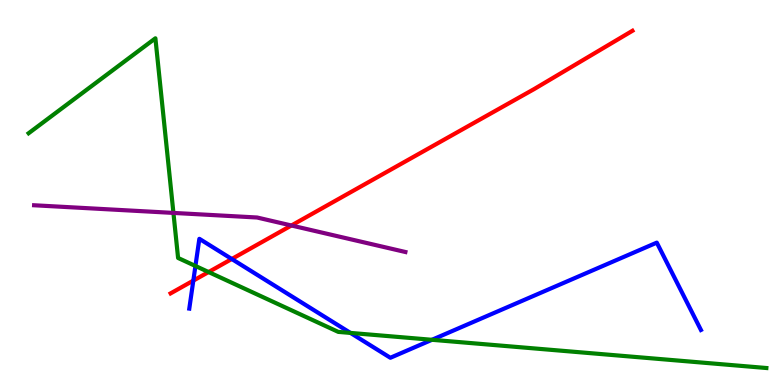[{'lines': ['blue', 'red'], 'intersections': [{'x': 2.49, 'y': 2.71}, {'x': 2.99, 'y': 3.27}]}, {'lines': ['green', 'red'], 'intersections': [{'x': 2.69, 'y': 2.93}]}, {'lines': ['purple', 'red'], 'intersections': [{'x': 3.76, 'y': 4.14}]}, {'lines': ['blue', 'green'], 'intersections': [{'x': 2.52, 'y': 3.09}, {'x': 4.52, 'y': 1.35}, {'x': 5.57, 'y': 1.17}]}, {'lines': ['blue', 'purple'], 'intersections': []}, {'lines': ['green', 'purple'], 'intersections': [{'x': 2.24, 'y': 4.47}]}]